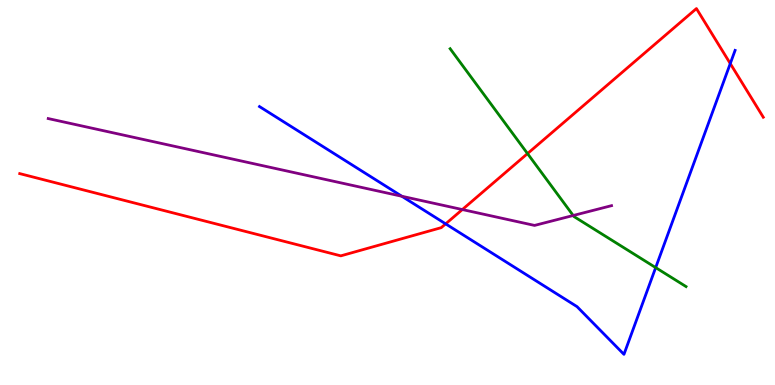[{'lines': ['blue', 'red'], 'intersections': [{'x': 5.75, 'y': 4.19}, {'x': 9.42, 'y': 8.35}]}, {'lines': ['green', 'red'], 'intersections': [{'x': 6.81, 'y': 6.01}]}, {'lines': ['purple', 'red'], 'intersections': [{'x': 5.97, 'y': 4.56}]}, {'lines': ['blue', 'green'], 'intersections': [{'x': 8.46, 'y': 3.05}]}, {'lines': ['blue', 'purple'], 'intersections': [{'x': 5.19, 'y': 4.9}]}, {'lines': ['green', 'purple'], 'intersections': [{'x': 7.4, 'y': 4.4}]}]